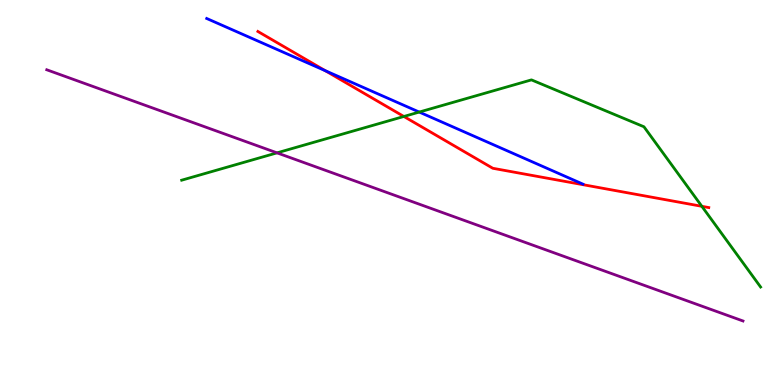[{'lines': ['blue', 'red'], 'intersections': [{'x': 4.2, 'y': 8.17}]}, {'lines': ['green', 'red'], 'intersections': [{'x': 5.21, 'y': 6.97}, {'x': 9.06, 'y': 4.64}]}, {'lines': ['purple', 'red'], 'intersections': []}, {'lines': ['blue', 'green'], 'intersections': [{'x': 5.41, 'y': 7.09}]}, {'lines': ['blue', 'purple'], 'intersections': []}, {'lines': ['green', 'purple'], 'intersections': [{'x': 3.57, 'y': 6.03}]}]